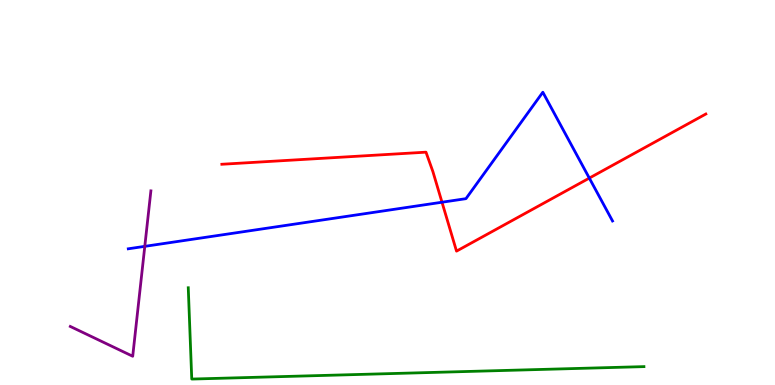[{'lines': ['blue', 'red'], 'intersections': [{'x': 5.7, 'y': 4.75}, {'x': 7.6, 'y': 5.37}]}, {'lines': ['green', 'red'], 'intersections': []}, {'lines': ['purple', 'red'], 'intersections': []}, {'lines': ['blue', 'green'], 'intersections': []}, {'lines': ['blue', 'purple'], 'intersections': [{'x': 1.87, 'y': 3.6}]}, {'lines': ['green', 'purple'], 'intersections': []}]